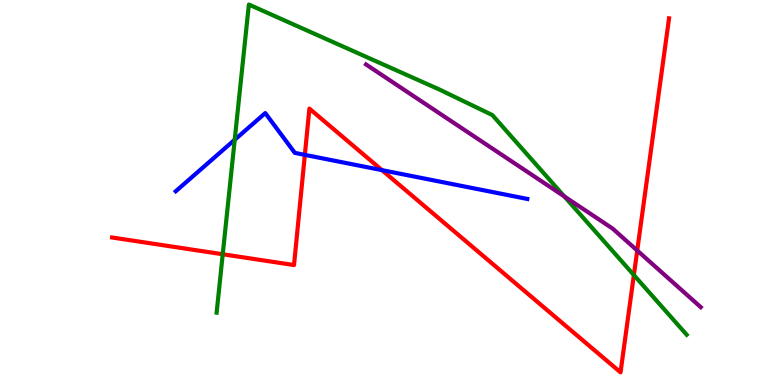[{'lines': ['blue', 'red'], 'intersections': [{'x': 3.93, 'y': 5.98}, {'x': 4.93, 'y': 5.58}]}, {'lines': ['green', 'red'], 'intersections': [{'x': 2.87, 'y': 3.4}, {'x': 8.18, 'y': 2.86}]}, {'lines': ['purple', 'red'], 'intersections': [{'x': 8.22, 'y': 3.49}]}, {'lines': ['blue', 'green'], 'intersections': [{'x': 3.03, 'y': 6.37}]}, {'lines': ['blue', 'purple'], 'intersections': []}, {'lines': ['green', 'purple'], 'intersections': [{'x': 7.28, 'y': 4.9}]}]